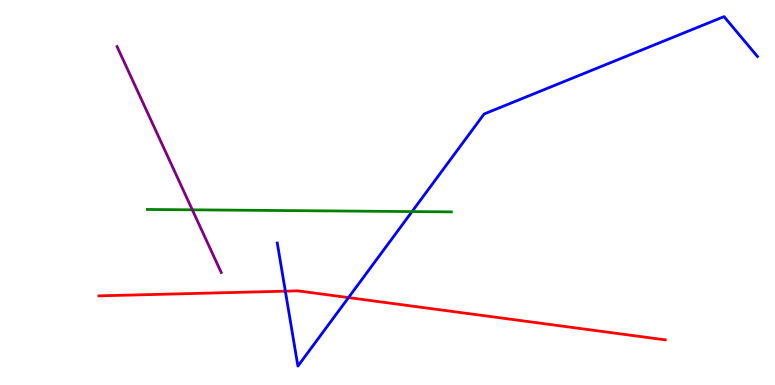[{'lines': ['blue', 'red'], 'intersections': [{'x': 3.68, 'y': 2.44}, {'x': 4.5, 'y': 2.27}]}, {'lines': ['green', 'red'], 'intersections': []}, {'lines': ['purple', 'red'], 'intersections': []}, {'lines': ['blue', 'green'], 'intersections': [{'x': 5.32, 'y': 4.5}]}, {'lines': ['blue', 'purple'], 'intersections': []}, {'lines': ['green', 'purple'], 'intersections': [{'x': 2.48, 'y': 4.55}]}]